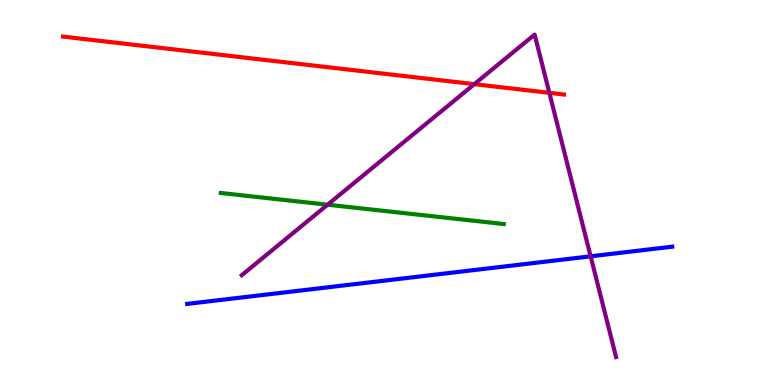[{'lines': ['blue', 'red'], 'intersections': []}, {'lines': ['green', 'red'], 'intersections': []}, {'lines': ['purple', 'red'], 'intersections': [{'x': 6.12, 'y': 7.81}, {'x': 7.09, 'y': 7.59}]}, {'lines': ['blue', 'green'], 'intersections': []}, {'lines': ['blue', 'purple'], 'intersections': [{'x': 7.62, 'y': 3.34}]}, {'lines': ['green', 'purple'], 'intersections': [{'x': 4.23, 'y': 4.68}]}]